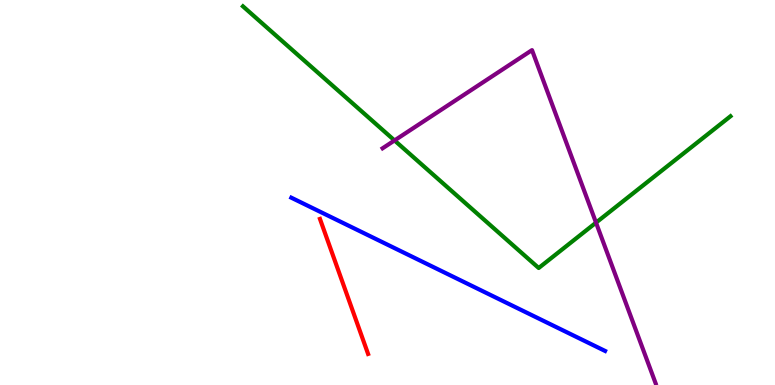[{'lines': ['blue', 'red'], 'intersections': []}, {'lines': ['green', 'red'], 'intersections': []}, {'lines': ['purple', 'red'], 'intersections': []}, {'lines': ['blue', 'green'], 'intersections': []}, {'lines': ['blue', 'purple'], 'intersections': []}, {'lines': ['green', 'purple'], 'intersections': [{'x': 5.09, 'y': 6.35}, {'x': 7.69, 'y': 4.22}]}]